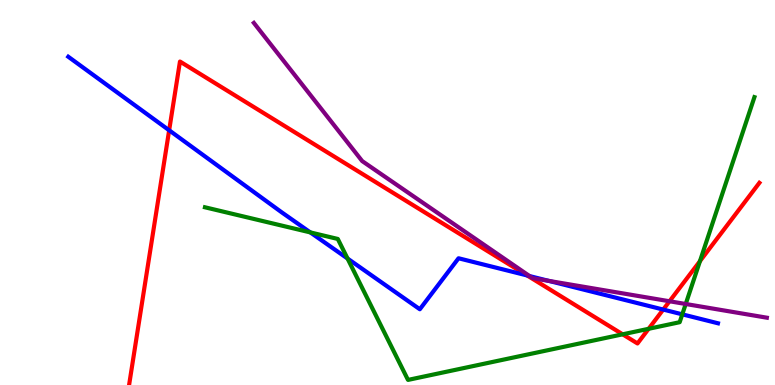[{'lines': ['blue', 'red'], 'intersections': [{'x': 2.18, 'y': 6.62}, {'x': 6.8, 'y': 2.85}, {'x': 8.56, 'y': 1.96}]}, {'lines': ['green', 'red'], 'intersections': [{'x': 8.03, 'y': 1.32}, {'x': 8.37, 'y': 1.46}, {'x': 9.03, 'y': 3.22}]}, {'lines': ['purple', 'red'], 'intersections': [{'x': 8.64, 'y': 2.17}]}, {'lines': ['blue', 'green'], 'intersections': [{'x': 4.0, 'y': 3.96}, {'x': 4.48, 'y': 3.28}, {'x': 8.8, 'y': 1.84}]}, {'lines': ['blue', 'purple'], 'intersections': [{'x': 6.83, 'y': 2.83}, {'x': 7.08, 'y': 2.7}]}, {'lines': ['green', 'purple'], 'intersections': [{'x': 8.85, 'y': 2.1}]}]